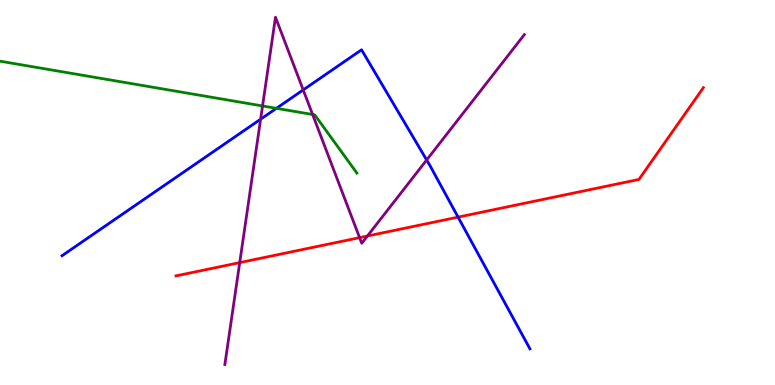[{'lines': ['blue', 'red'], 'intersections': [{'x': 5.91, 'y': 4.36}]}, {'lines': ['green', 'red'], 'intersections': []}, {'lines': ['purple', 'red'], 'intersections': [{'x': 3.09, 'y': 3.18}, {'x': 4.64, 'y': 3.83}, {'x': 4.74, 'y': 3.87}]}, {'lines': ['blue', 'green'], 'intersections': [{'x': 3.57, 'y': 7.19}]}, {'lines': ['blue', 'purple'], 'intersections': [{'x': 3.36, 'y': 6.9}, {'x': 3.91, 'y': 7.66}, {'x': 5.51, 'y': 5.84}]}, {'lines': ['green', 'purple'], 'intersections': [{'x': 3.39, 'y': 7.25}, {'x': 4.03, 'y': 7.03}]}]